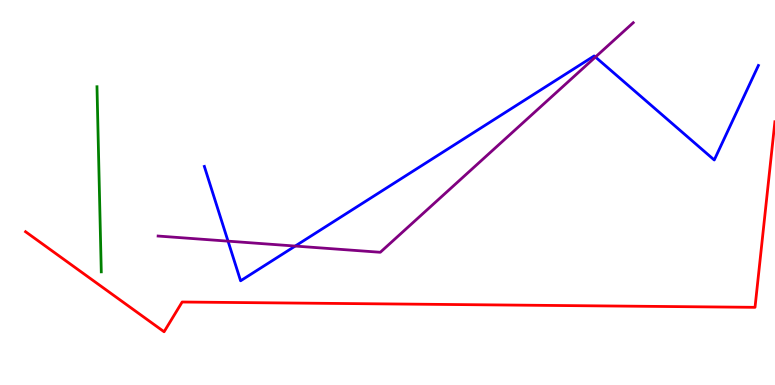[{'lines': ['blue', 'red'], 'intersections': []}, {'lines': ['green', 'red'], 'intersections': []}, {'lines': ['purple', 'red'], 'intersections': []}, {'lines': ['blue', 'green'], 'intersections': []}, {'lines': ['blue', 'purple'], 'intersections': [{'x': 2.94, 'y': 3.74}, {'x': 3.81, 'y': 3.61}, {'x': 7.68, 'y': 8.52}]}, {'lines': ['green', 'purple'], 'intersections': []}]